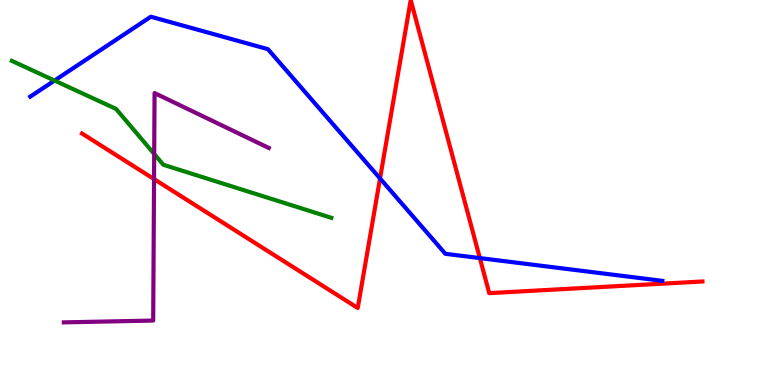[{'lines': ['blue', 'red'], 'intersections': [{'x': 4.9, 'y': 5.36}, {'x': 6.19, 'y': 3.3}]}, {'lines': ['green', 'red'], 'intersections': []}, {'lines': ['purple', 'red'], 'intersections': [{'x': 1.99, 'y': 5.35}]}, {'lines': ['blue', 'green'], 'intersections': [{'x': 0.704, 'y': 7.91}]}, {'lines': ['blue', 'purple'], 'intersections': []}, {'lines': ['green', 'purple'], 'intersections': [{'x': 1.99, 'y': 6.0}]}]